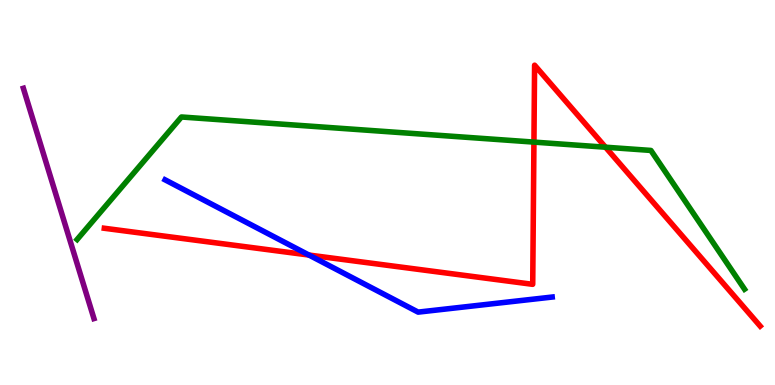[{'lines': ['blue', 'red'], 'intersections': [{'x': 3.99, 'y': 3.38}]}, {'lines': ['green', 'red'], 'intersections': [{'x': 6.89, 'y': 6.31}, {'x': 7.81, 'y': 6.18}]}, {'lines': ['purple', 'red'], 'intersections': []}, {'lines': ['blue', 'green'], 'intersections': []}, {'lines': ['blue', 'purple'], 'intersections': []}, {'lines': ['green', 'purple'], 'intersections': []}]